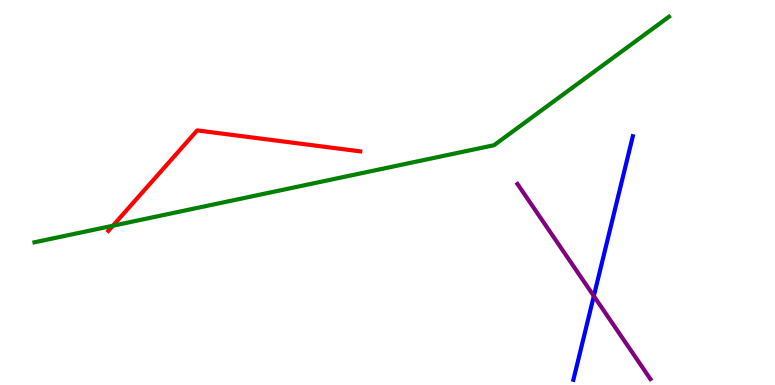[{'lines': ['blue', 'red'], 'intersections': []}, {'lines': ['green', 'red'], 'intersections': [{'x': 1.46, 'y': 4.14}]}, {'lines': ['purple', 'red'], 'intersections': []}, {'lines': ['blue', 'green'], 'intersections': []}, {'lines': ['blue', 'purple'], 'intersections': [{'x': 7.66, 'y': 2.31}]}, {'lines': ['green', 'purple'], 'intersections': []}]